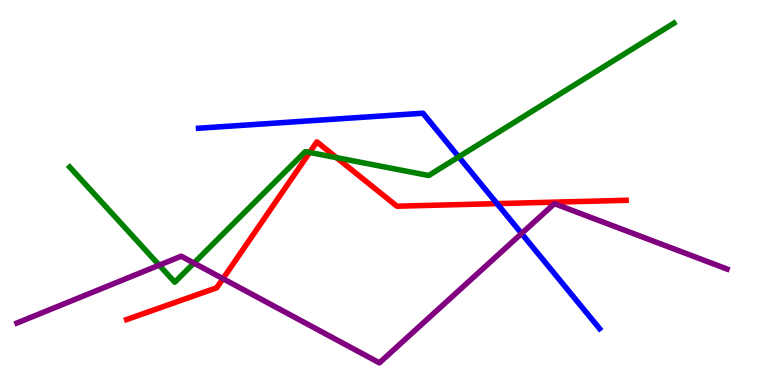[{'lines': ['blue', 'red'], 'intersections': [{'x': 6.41, 'y': 4.71}]}, {'lines': ['green', 'red'], 'intersections': [{'x': 4.0, 'y': 6.04}, {'x': 4.34, 'y': 5.91}]}, {'lines': ['purple', 'red'], 'intersections': [{'x': 2.88, 'y': 2.76}]}, {'lines': ['blue', 'green'], 'intersections': [{'x': 5.92, 'y': 5.93}]}, {'lines': ['blue', 'purple'], 'intersections': [{'x': 6.73, 'y': 3.93}]}, {'lines': ['green', 'purple'], 'intersections': [{'x': 2.05, 'y': 3.11}, {'x': 2.5, 'y': 3.17}]}]